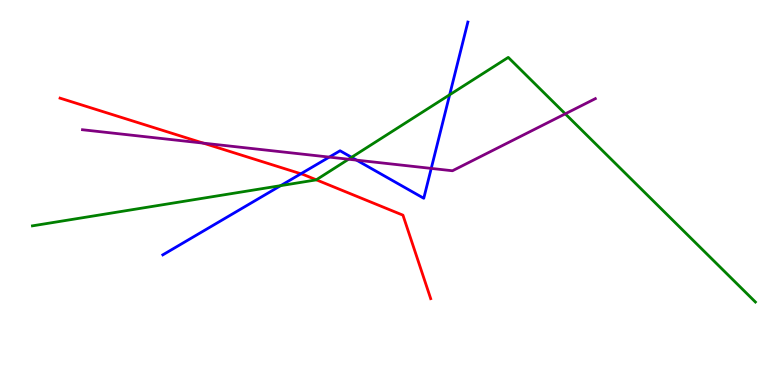[{'lines': ['blue', 'red'], 'intersections': [{'x': 3.88, 'y': 5.49}]}, {'lines': ['green', 'red'], 'intersections': [{'x': 4.08, 'y': 5.33}]}, {'lines': ['purple', 'red'], 'intersections': [{'x': 2.62, 'y': 6.28}]}, {'lines': ['blue', 'green'], 'intersections': [{'x': 3.62, 'y': 5.18}, {'x': 4.54, 'y': 5.91}, {'x': 5.8, 'y': 7.54}]}, {'lines': ['blue', 'purple'], 'intersections': [{'x': 4.25, 'y': 5.92}, {'x': 4.6, 'y': 5.84}, {'x': 5.56, 'y': 5.63}]}, {'lines': ['green', 'purple'], 'intersections': [{'x': 4.5, 'y': 5.86}, {'x': 7.29, 'y': 7.04}]}]